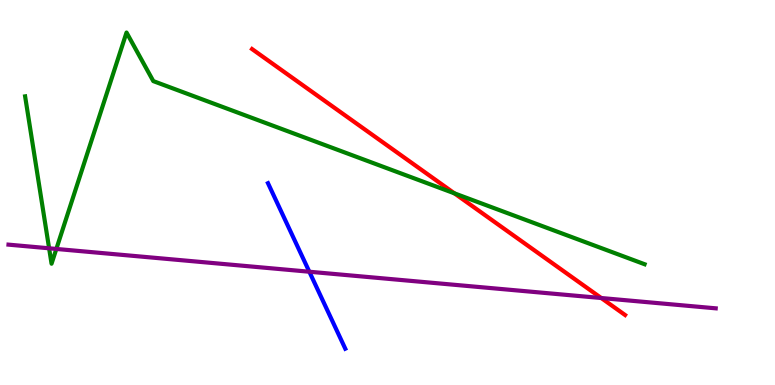[{'lines': ['blue', 'red'], 'intersections': []}, {'lines': ['green', 'red'], 'intersections': [{'x': 5.86, 'y': 4.98}]}, {'lines': ['purple', 'red'], 'intersections': [{'x': 7.76, 'y': 2.26}]}, {'lines': ['blue', 'green'], 'intersections': []}, {'lines': ['blue', 'purple'], 'intersections': [{'x': 3.99, 'y': 2.94}]}, {'lines': ['green', 'purple'], 'intersections': [{'x': 0.634, 'y': 3.55}, {'x': 0.727, 'y': 3.53}]}]